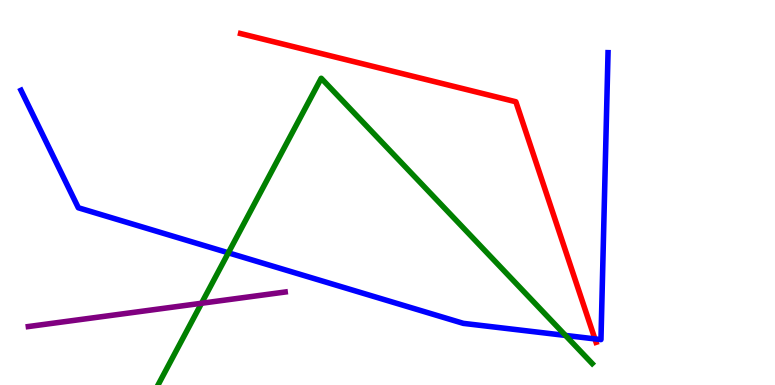[{'lines': ['blue', 'red'], 'intersections': [{'x': 7.68, 'y': 1.2}]}, {'lines': ['green', 'red'], 'intersections': []}, {'lines': ['purple', 'red'], 'intersections': []}, {'lines': ['blue', 'green'], 'intersections': [{'x': 2.95, 'y': 3.43}, {'x': 7.3, 'y': 1.29}]}, {'lines': ['blue', 'purple'], 'intersections': []}, {'lines': ['green', 'purple'], 'intersections': [{'x': 2.6, 'y': 2.12}]}]